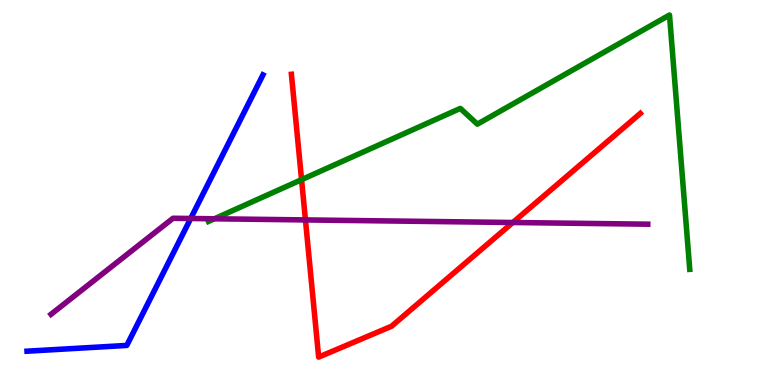[{'lines': ['blue', 'red'], 'intersections': []}, {'lines': ['green', 'red'], 'intersections': [{'x': 3.89, 'y': 5.33}]}, {'lines': ['purple', 'red'], 'intersections': [{'x': 3.94, 'y': 4.29}, {'x': 6.62, 'y': 4.22}]}, {'lines': ['blue', 'green'], 'intersections': []}, {'lines': ['blue', 'purple'], 'intersections': [{'x': 2.46, 'y': 4.32}]}, {'lines': ['green', 'purple'], 'intersections': [{'x': 2.77, 'y': 4.32}]}]